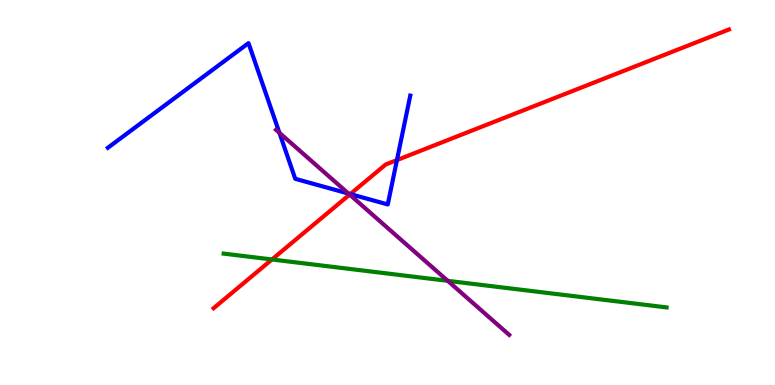[{'lines': ['blue', 'red'], 'intersections': [{'x': 4.52, 'y': 4.96}, {'x': 5.12, 'y': 5.84}]}, {'lines': ['green', 'red'], 'intersections': [{'x': 3.51, 'y': 3.26}]}, {'lines': ['purple', 'red'], 'intersections': [{'x': 4.51, 'y': 4.95}]}, {'lines': ['blue', 'green'], 'intersections': []}, {'lines': ['blue', 'purple'], 'intersections': [{'x': 3.61, 'y': 6.55}, {'x': 4.5, 'y': 4.97}]}, {'lines': ['green', 'purple'], 'intersections': [{'x': 5.78, 'y': 2.71}]}]